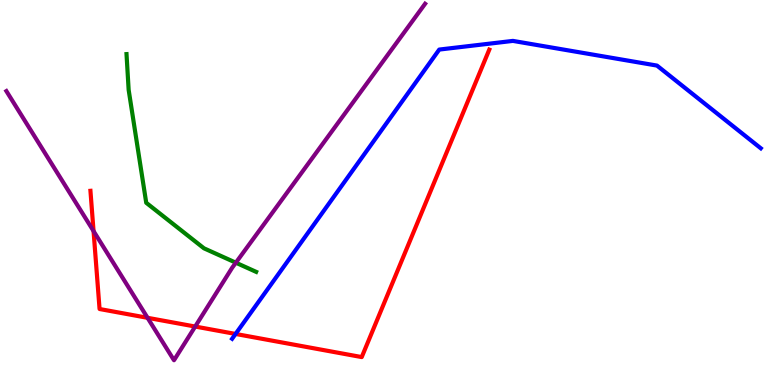[{'lines': ['blue', 'red'], 'intersections': [{'x': 3.04, 'y': 1.33}]}, {'lines': ['green', 'red'], 'intersections': []}, {'lines': ['purple', 'red'], 'intersections': [{'x': 1.21, 'y': 4.0}, {'x': 1.9, 'y': 1.75}, {'x': 2.52, 'y': 1.52}]}, {'lines': ['blue', 'green'], 'intersections': []}, {'lines': ['blue', 'purple'], 'intersections': []}, {'lines': ['green', 'purple'], 'intersections': [{'x': 3.04, 'y': 3.18}]}]